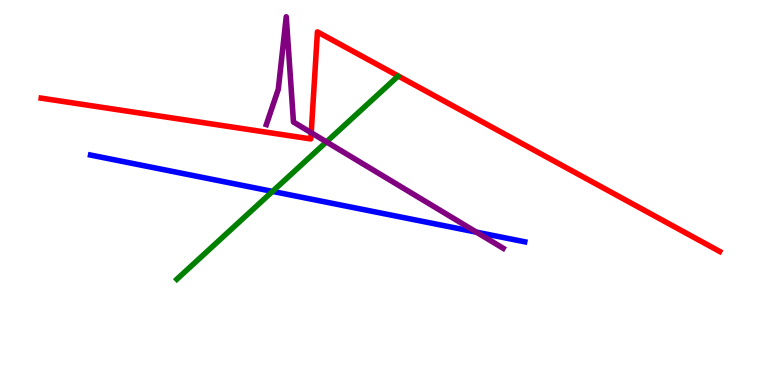[{'lines': ['blue', 'red'], 'intersections': []}, {'lines': ['green', 'red'], 'intersections': []}, {'lines': ['purple', 'red'], 'intersections': [{'x': 4.02, 'y': 6.55}]}, {'lines': ['blue', 'green'], 'intersections': [{'x': 3.52, 'y': 5.03}]}, {'lines': ['blue', 'purple'], 'intersections': [{'x': 6.15, 'y': 3.97}]}, {'lines': ['green', 'purple'], 'intersections': [{'x': 4.21, 'y': 6.31}]}]